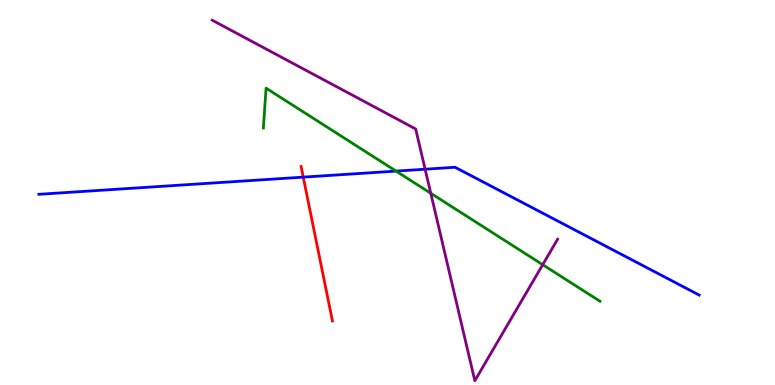[{'lines': ['blue', 'red'], 'intersections': [{'x': 3.91, 'y': 5.4}]}, {'lines': ['green', 'red'], 'intersections': []}, {'lines': ['purple', 'red'], 'intersections': []}, {'lines': ['blue', 'green'], 'intersections': [{'x': 5.11, 'y': 5.56}]}, {'lines': ['blue', 'purple'], 'intersections': [{'x': 5.49, 'y': 5.6}]}, {'lines': ['green', 'purple'], 'intersections': [{'x': 5.56, 'y': 4.98}, {'x': 7.0, 'y': 3.12}]}]